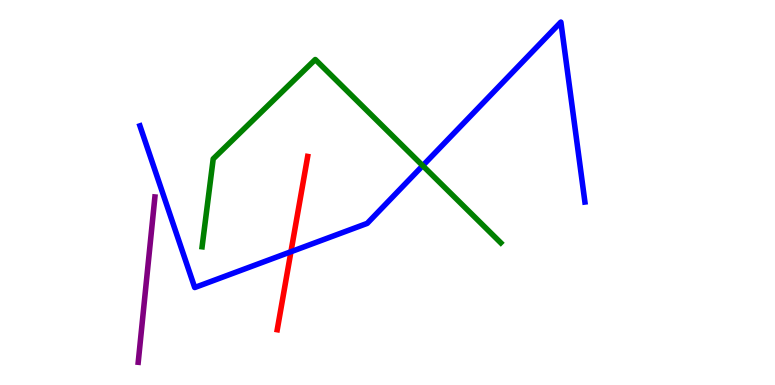[{'lines': ['blue', 'red'], 'intersections': [{'x': 3.75, 'y': 3.46}]}, {'lines': ['green', 'red'], 'intersections': []}, {'lines': ['purple', 'red'], 'intersections': []}, {'lines': ['blue', 'green'], 'intersections': [{'x': 5.45, 'y': 5.7}]}, {'lines': ['blue', 'purple'], 'intersections': []}, {'lines': ['green', 'purple'], 'intersections': []}]